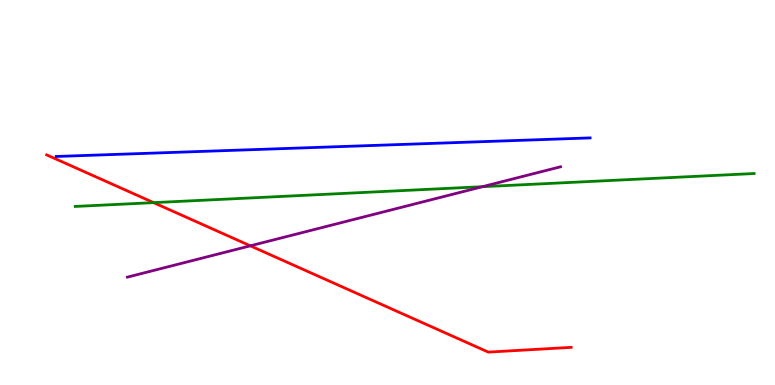[{'lines': ['blue', 'red'], 'intersections': []}, {'lines': ['green', 'red'], 'intersections': [{'x': 1.98, 'y': 4.74}]}, {'lines': ['purple', 'red'], 'intersections': [{'x': 3.23, 'y': 3.62}]}, {'lines': ['blue', 'green'], 'intersections': []}, {'lines': ['blue', 'purple'], 'intersections': []}, {'lines': ['green', 'purple'], 'intersections': [{'x': 6.22, 'y': 5.15}]}]